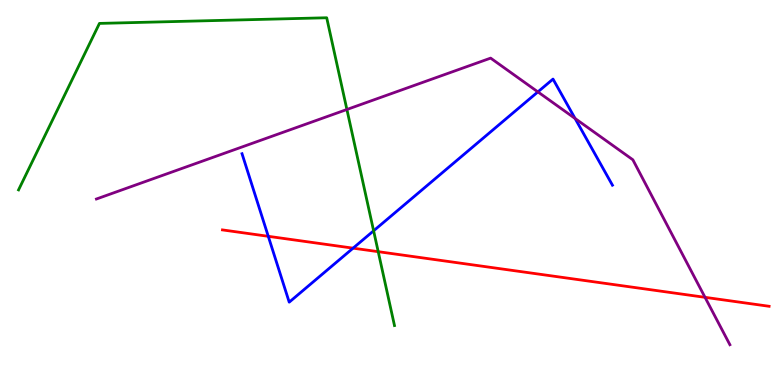[{'lines': ['blue', 'red'], 'intersections': [{'x': 3.46, 'y': 3.86}, {'x': 4.56, 'y': 3.55}]}, {'lines': ['green', 'red'], 'intersections': [{'x': 4.88, 'y': 3.46}]}, {'lines': ['purple', 'red'], 'intersections': [{'x': 9.1, 'y': 2.28}]}, {'lines': ['blue', 'green'], 'intersections': [{'x': 4.82, 'y': 4.01}]}, {'lines': ['blue', 'purple'], 'intersections': [{'x': 6.94, 'y': 7.61}, {'x': 7.42, 'y': 6.92}]}, {'lines': ['green', 'purple'], 'intersections': [{'x': 4.48, 'y': 7.16}]}]